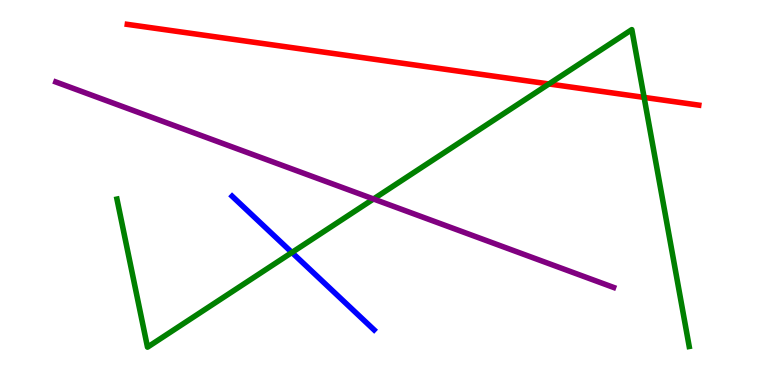[{'lines': ['blue', 'red'], 'intersections': []}, {'lines': ['green', 'red'], 'intersections': [{'x': 7.08, 'y': 7.82}, {'x': 8.31, 'y': 7.47}]}, {'lines': ['purple', 'red'], 'intersections': []}, {'lines': ['blue', 'green'], 'intersections': [{'x': 3.77, 'y': 3.44}]}, {'lines': ['blue', 'purple'], 'intersections': []}, {'lines': ['green', 'purple'], 'intersections': [{'x': 4.82, 'y': 4.83}]}]